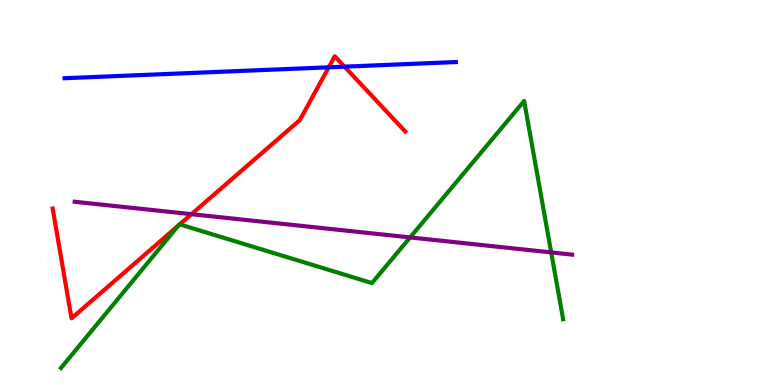[{'lines': ['blue', 'red'], 'intersections': [{'x': 4.24, 'y': 8.25}, {'x': 4.45, 'y': 8.27}]}, {'lines': ['green', 'red'], 'intersections': [{'x': 2.3, 'y': 4.14}, {'x': 2.32, 'y': 4.17}]}, {'lines': ['purple', 'red'], 'intersections': [{'x': 2.47, 'y': 4.44}]}, {'lines': ['blue', 'green'], 'intersections': []}, {'lines': ['blue', 'purple'], 'intersections': []}, {'lines': ['green', 'purple'], 'intersections': [{'x': 5.29, 'y': 3.83}, {'x': 7.11, 'y': 3.44}]}]